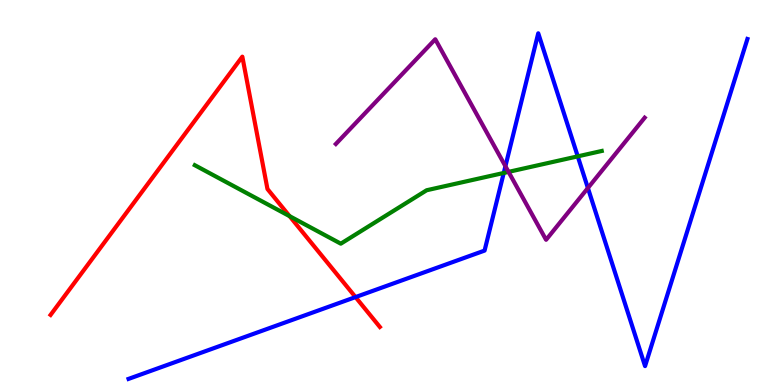[{'lines': ['blue', 'red'], 'intersections': [{'x': 4.59, 'y': 2.28}]}, {'lines': ['green', 'red'], 'intersections': [{'x': 3.74, 'y': 4.39}]}, {'lines': ['purple', 'red'], 'intersections': []}, {'lines': ['blue', 'green'], 'intersections': [{'x': 6.5, 'y': 5.51}, {'x': 7.45, 'y': 5.94}]}, {'lines': ['blue', 'purple'], 'intersections': [{'x': 6.52, 'y': 5.68}, {'x': 7.59, 'y': 5.12}]}, {'lines': ['green', 'purple'], 'intersections': [{'x': 6.56, 'y': 5.54}]}]